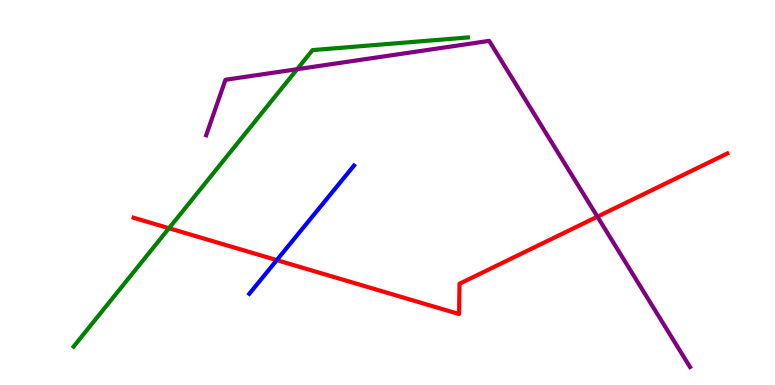[{'lines': ['blue', 'red'], 'intersections': [{'x': 3.57, 'y': 3.24}]}, {'lines': ['green', 'red'], 'intersections': [{'x': 2.18, 'y': 4.07}]}, {'lines': ['purple', 'red'], 'intersections': [{'x': 7.71, 'y': 4.37}]}, {'lines': ['blue', 'green'], 'intersections': []}, {'lines': ['blue', 'purple'], 'intersections': []}, {'lines': ['green', 'purple'], 'intersections': [{'x': 3.83, 'y': 8.2}]}]